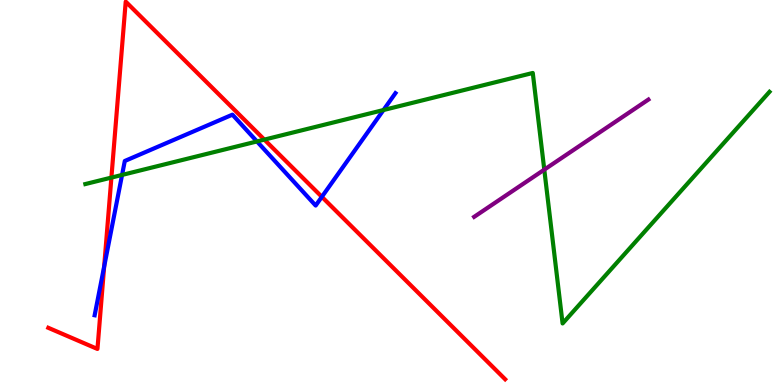[{'lines': ['blue', 'red'], 'intersections': [{'x': 1.34, 'y': 3.08}, {'x': 4.15, 'y': 4.89}]}, {'lines': ['green', 'red'], 'intersections': [{'x': 1.44, 'y': 5.39}, {'x': 3.41, 'y': 6.37}]}, {'lines': ['purple', 'red'], 'intersections': []}, {'lines': ['blue', 'green'], 'intersections': [{'x': 1.58, 'y': 5.46}, {'x': 3.32, 'y': 6.33}, {'x': 4.95, 'y': 7.14}]}, {'lines': ['blue', 'purple'], 'intersections': []}, {'lines': ['green', 'purple'], 'intersections': [{'x': 7.02, 'y': 5.59}]}]